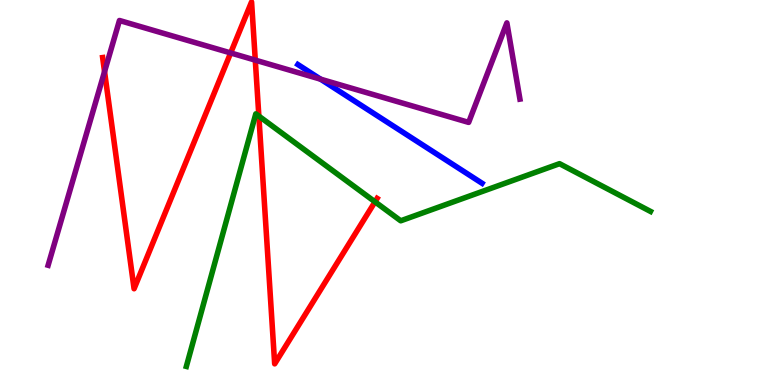[{'lines': ['blue', 'red'], 'intersections': []}, {'lines': ['green', 'red'], 'intersections': [{'x': 3.34, 'y': 6.98}, {'x': 4.84, 'y': 4.76}]}, {'lines': ['purple', 'red'], 'intersections': [{'x': 1.35, 'y': 8.14}, {'x': 2.98, 'y': 8.62}, {'x': 3.29, 'y': 8.44}]}, {'lines': ['blue', 'green'], 'intersections': []}, {'lines': ['blue', 'purple'], 'intersections': [{'x': 4.14, 'y': 7.94}]}, {'lines': ['green', 'purple'], 'intersections': []}]